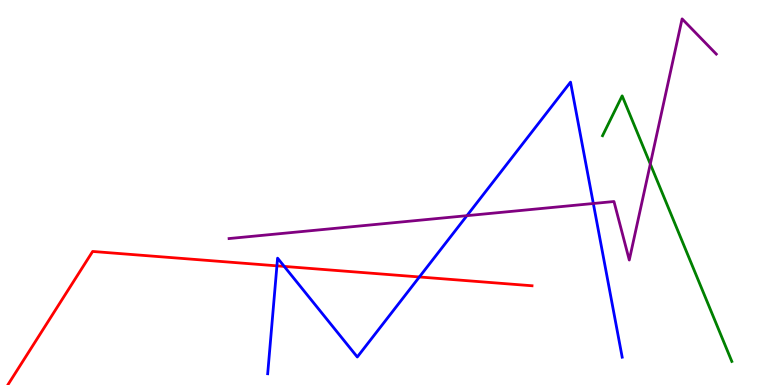[{'lines': ['blue', 'red'], 'intersections': [{'x': 3.57, 'y': 3.1}, {'x': 3.67, 'y': 3.08}, {'x': 5.41, 'y': 2.81}]}, {'lines': ['green', 'red'], 'intersections': []}, {'lines': ['purple', 'red'], 'intersections': []}, {'lines': ['blue', 'green'], 'intersections': []}, {'lines': ['blue', 'purple'], 'intersections': [{'x': 6.02, 'y': 4.4}, {'x': 7.66, 'y': 4.71}]}, {'lines': ['green', 'purple'], 'intersections': [{'x': 8.39, 'y': 5.74}]}]